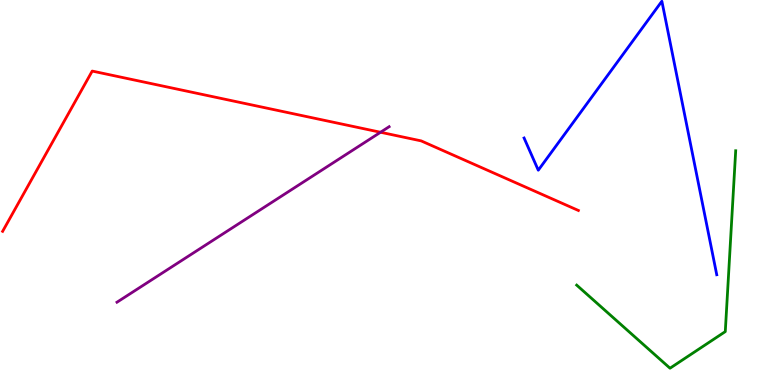[{'lines': ['blue', 'red'], 'intersections': []}, {'lines': ['green', 'red'], 'intersections': []}, {'lines': ['purple', 'red'], 'intersections': [{'x': 4.91, 'y': 6.56}]}, {'lines': ['blue', 'green'], 'intersections': []}, {'lines': ['blue', 'purple'], 'intersections': []}, {'lines': ['green', 'purple'], 'intersections': []}]